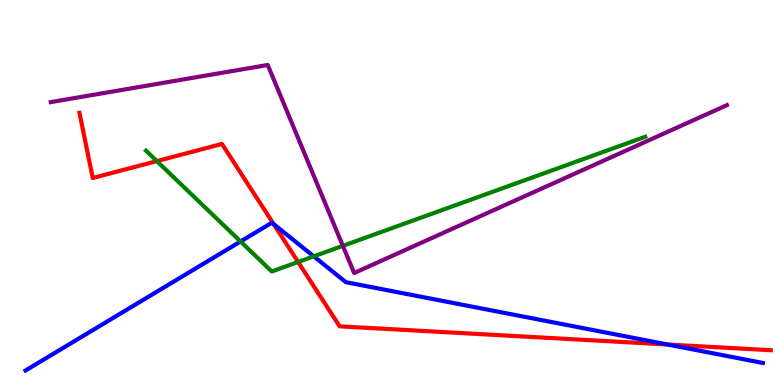[{'lines': ['blue', 'red'], 'intersections': [{'x': 3.53, 'y': 4.18}, {'x': 8.61, 'y': 1.05}]}, {'lines': ['green', 'red'], 'intersections': [{'x': 2.02, 'y': 5.82}, {'x': 3.85, 'y': 3.2}]}, {'lines': ['purple', 'red'], 'intersections': []}, {'lines': ['blue', 'green'], 'intersections': [{'x': 3.1, 'y': 3.73}, {'x': 4.05, 'y': 3.34}]}, {'lines': ['blue', 'purple'], 'intersections': []}, {'lines': ['green', 'purple'], 'intersections': [{'x': 4.42, 'y': 3.61}]}]